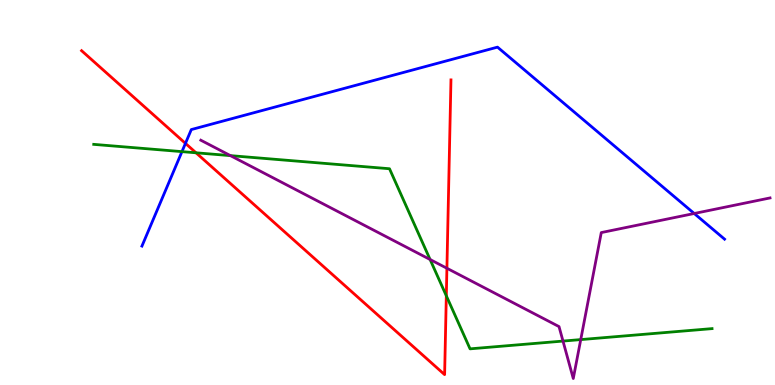[{'lines': ['blue', 'red'], 'intersections': [{'x': 2.39, 'y': 6.28}]}, {'lines': ['green', 'red'], 'intersections': [{'x': 2.53, 'y': 6.03}, {'x': 5.76, 'y': 2.32}]}, {'lines': ['purple', 'red'], 'intersections': [{'x': 5.77, 'y': 3.03}]}, {'lines': ['blue', 'green'], 'intersections': [{'x': 2.35, 'y': 6.06}]}, {'lines': ['blue', 'purple'], 'intersections': [{'x': 8.96, 'y': 4.45}]}, {'lines': ['green', 'purple'], 'intersections': [{'x': 2.97, 'y': 5.96}, {'x': 5.55, 'y': 3.26}, {'x': 7.26, 'y': 1.14}, {'x': 7.49, 'y': 1.18}]}]